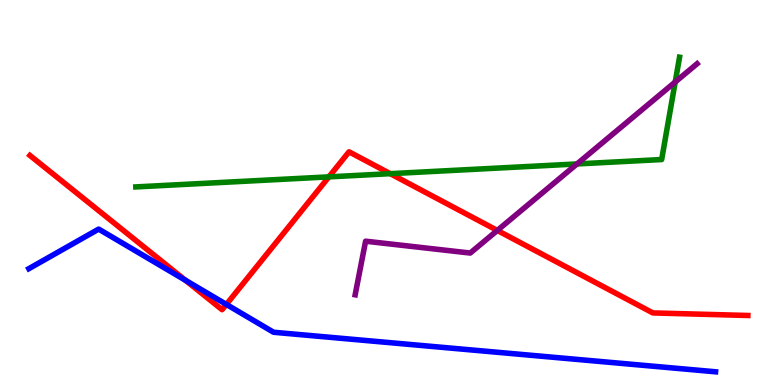[{'lines': ['blue', 'red'], 'intersections': [{'x': 2.39, 'y': 2.72}, {'x': 2.92, 'y': 2.09}]}, {'lines': ['green', 'red'], 'intersections': [{'x': 4.24, 'y': 5.41}, {'x': 5.04, 'y': 5.49}]}, {'lines': ['purple', 'red'], 'intersections': [{'x': 6.42, 'y': 4.01}]}, {'lines': ['blue', 'green'], 'intersections': []}, {'lines': ['blue', 'purple'], 'intersections': []}, {'lines': ['green', 'purple'], 'intersections': [{'x': 7.45, 'y': 5.74}, {'x': 8.71, 'y': 7.87}]}]